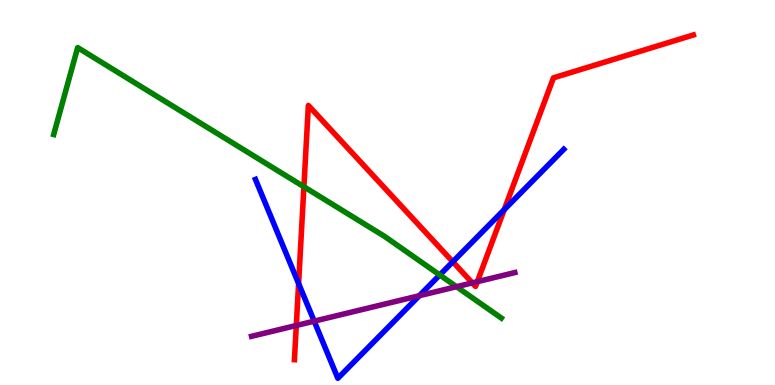[{'lines': ['blue', 'red'], 'intersections': [{'x': 3.85, 'y': 2.64}, {'x': 5.84, 'y': 3.2}, {'x': 6.51, 'y': 4.55}]}, {'lines': ['green', 'red'], 'intersections': [{'x': 3.92, 'y': 5.15}]}, {'lines': ['purple', 'red'], 'intersections': [{'x': 3.82, 'y': 1.55}, {'x': 6.09, 'y': 2.65}, {'x': 6.16, 'y': 2.68}]}, {'lines': ['blue', 'green'], 'intersections': [{'x': 5.67, 'y': 2.86}]}, {'lines': ['blue', 'purple'], 'intersections': [{'x': 4.05, 'y': 1.66}, {'x': 5.41, 'y': 2.32}]}, {'lines': ['green', 'purple'], 'intersections': [{'x': 5.89, 'y': 2.55}]}]